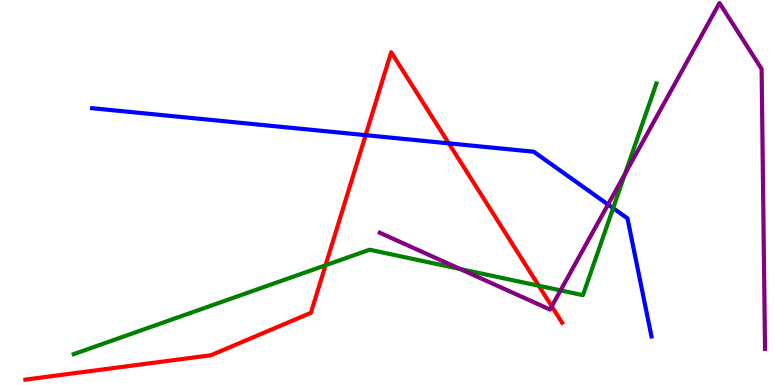[{'lines': ['blue', 'red'], 'intersections': [{'x': 4.72, 'y': 6.49}, {'x': 5.79, 'y': 6.28}]}, {'lines': ['green', 'red'], 'intersections': [{'x': 4.2, 'y': 3.11}, {'x': 6.95, 'y': 2.58}]}, {'lines': ['purple', 'red'], 'intersections': [{'x': 7.12, 'y': 2.04}]}, {'lines': ['blue', 'green'], 'intersections': [{'x': 7.91, 'y': 4.59}]}, {'lines': ['blue', 'purple'], 'intersections': [{'x': 7.85, 'y': 4.69}]}, {'lines': ['green', 'purple'], 'intersections': [{'x': 5.94, 'y': 3.01}, {'x': 7.23, 'y': 2.46}, {'x': 8.07, 'y': 5.49}]}]